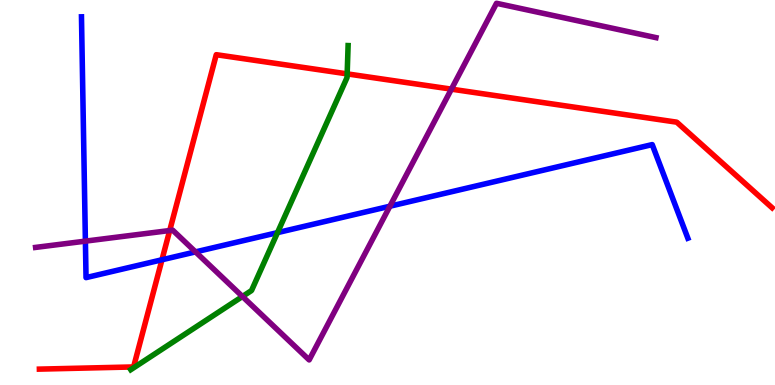[{'lines': ['blue', 'red'], 'intersections': [{'x': 2.09, 'y': 3.25}]}, {'lines': ['green', 'red'], 'intersections': [{'x': 4.48, 'y': 8.08}]}, {'lines': ['purple', 'red'], 'intersections': [{'x': 2.19, 'y': 4.01}, {'x': 5.82, 'y': 7.68}]}, {'lines': ['blue', 'green'], 'intersections': [{'x': 3.58, 'y': 3.96}]}, {'lines': ['blue', 'purple'], 'intersections': [{'x': 1.1, 'y': 3.74}, {'x': 2.52, 'y': 3.46}, {'x': 5.03, 'y': 4.64}]}, {'lines': ['green', 'purple'], 'intersections': [{'x': 3.13, 'y': 2.3}]}]